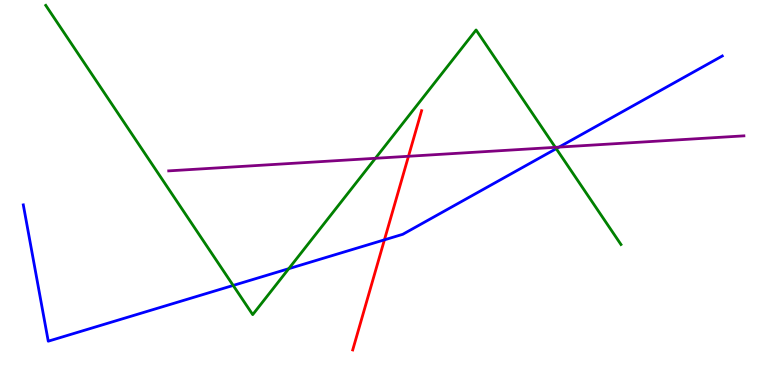[{'lines': ['blue', 'red'], 'intersections': [{'x': 4.96, 'y': 3.77}]}, {'lines': ['green', 'red'], 'intersections': []}, {'lines': ['purple', 'red'], 'intersections': [{'x': 5.27, 'y': 5.94}]}, {'lines': ['blue', 'green'], 'intersections': [{'x': 3.01, 'y': 2.59}, {'x': 3.73, 'y': 3.02}, {'x': 7.18, 'y': 6.14}]}, {'lines': ['blue', 'purple'], 'intersections': [{'x': 7.21, 'y': 6.18}]}, {'lines': ['green', 'purple'], 'intersections': [{'x': 4.84, 'y': 5.89}, {'x': 7.17, 'y': 6.17}]}]